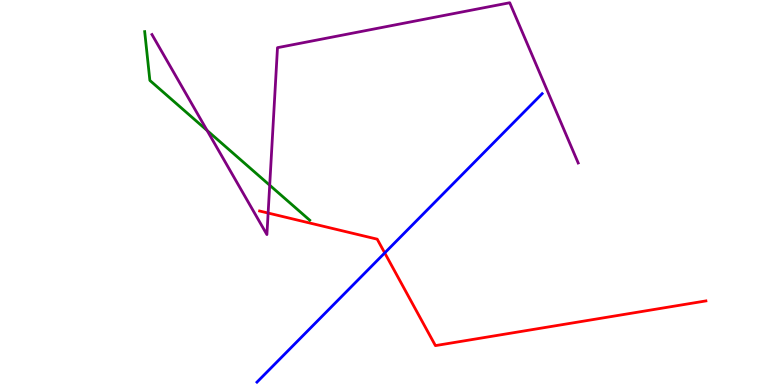[{'lines': ['blue', 'red'], 'intersections': [{'x': 4.96, 'y': 3.43}]}, {'lines': ['green', 'red'], 'intersections': []}, {'lines': ['purple', 'red'], 'intersections': [{'x': 3.46, 'y': 4.47}]}, {'lines': ['blue', 'green'], 'intersections': []}, {'lines': ['blue', 'purple'], 'intersections': []}, {'lines': ['green', 'purple'], 'intersections': [{'x': 2.67, 'y': 6.61}, {'x': 3.48, 'y': 5.19}]}]